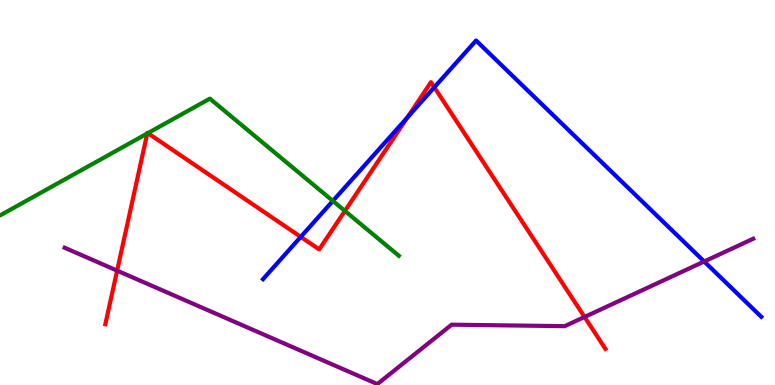[{'lines': ['blue', 'red'], 'intersections': [{'x': 3.88, 'y': 3.85}, {'x': 5.26, 'y': 6.95}, {'x': 5.6, 'y': 7.73}]}, {'lines': ['green', 'red'], 'intersections': [{'x': 1.9, 'y': 6.53}, {'x': 1.91, 'y': 6.54}, {'x': 4.45, 'y': 4.52}]}, {'lines': ['purple', 'red'], 'intersections': [{'x': 1.51, 'y': 2.97}, {'x': 7.54, 'y': 1.77}]}, {'lines': ['blue', 'green'], 'intersections': [{'x': 4.3, 'y': 4.78}]}, {'lines': ['blue', 'purple'], 'intersections': [{'x': 9.09, 'y': 3.21}]}, {'lines': ['green', 'purple'], 'intersections': []}]